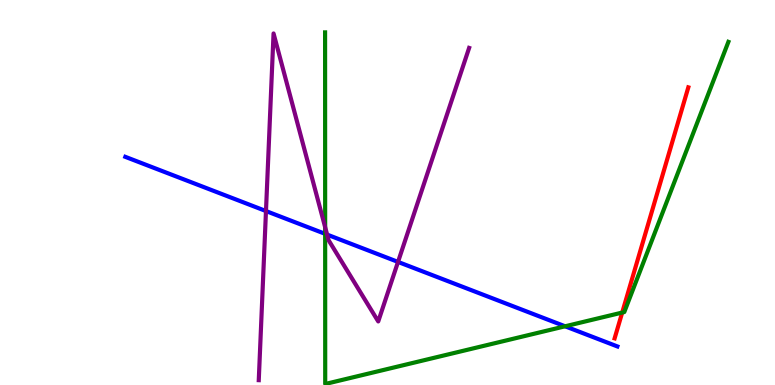[{'lines': ['blue', 'red'], 'intersections': []}, {'lines': ['green', 'red'], 'intersections': [{'x': 8.03, 'y': 1.88}]}, {'lines': ['purple', 'red'], 'intersections': []}, {'lines': ['blue', 'green'], 'intersections': [{'x': 4.2, 'y': 3.93}, {'x': 7.29, 'y': 1.52}]}, {'lines': ['blue', 'purple'], 'intersections': [{'x': 3.43, 'y': 4.52}, {'x': 4.22, 'y': 3.91}, {'x': 5.14, 'y': 3.2}]}, {'lines': ['green', 'purple'], 'intersections': [{'x': 4.2, 'y': 4.1}]}]